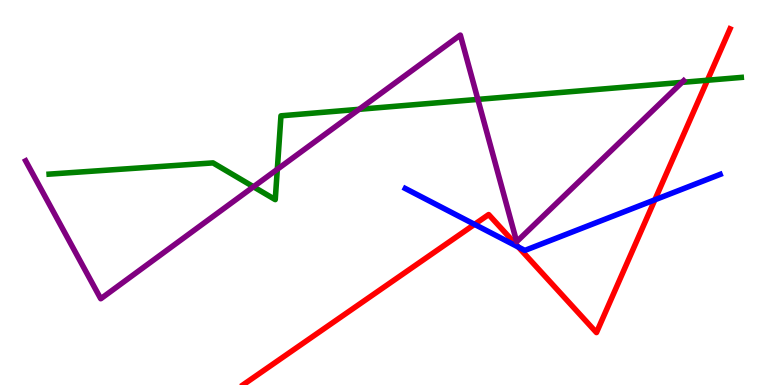[{'lines': ['blue', 'red'], 'intersections': [{'x': 6.12, 'y': 4.17}, {'x': 6.69, 'y': 3.58}, {'x': 8.45, 'y': 4.81}]}, {'lines': ['green', 'red'], 'intersections': [{'x': 9.13, 'y': 7.92}]}, {'lines': ['purple', 'red'], 'intersections': []}, {'lines': ['blue', 'green'], 'intersections': []}, {'lines': ['blue', 'purple'], 'intersections': []}, {'lines': ['green', 'purple'], 'intersections': [{'x': 3.27, 'y': 5.15}, {'x': 3.58, 'y': 5.6}, {'x': 4.63, 'y': 7.16}, {'x': 6.17, 'y': 7.42}, {'x': 8.8, 'y': 7.86}]}]